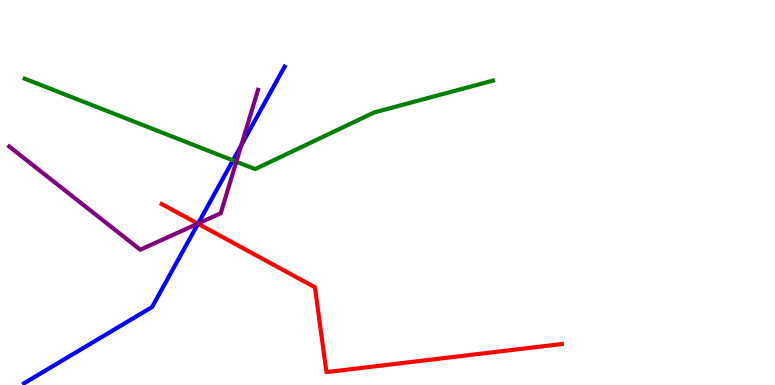[{'lines': ['blue', 'red'], 'intersections': [{'x': 2.56, 'y': 4.19}]}, {'lines': ['green', 'red'], 'intersections': []}, {'lines': ['purple', 'red'], 'intersections': [{'x': 2.55, 'y': 4.19}]}, {'lines': ['blue', 'green'], 'intersections': [{'x': 3.01, 'y': 5.83}]}, {'lines': ['blue', 'purple'], 'intersections': [{'x': 2.56, 'y': 4.19}, {'x': 3.11, 'y': 6.23}]}, {'lines': ['green', 'purple'], 'intersections': [{'x': 3.05, 'y': 5.8}]}]